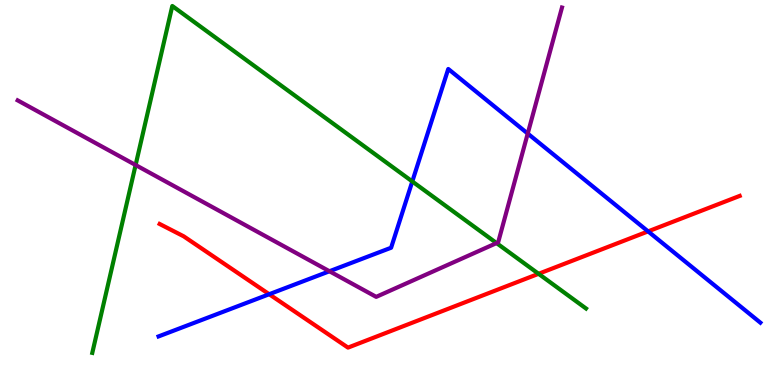[{'lines': ['blue', 'red'], 'intersections': [{'x': 3.47, 'y': 2.36}, {'x': 8.36, 'y': 3.99}]}, {'lines': ['green', 'red'], 'intersections': [{'x': 6.95, 'y': 2.89}]}, {'lines': ['purple', 'red'], 'intersections': []}, {'lines': ['blue', 'green'], 'intersections': [{'x': 5.32, 'y': 5.29}]}, {'lines': ['blue', 'purple'], 'intersections': [{'x': 4.25, 'y': 2.95}, {'x': 6.81, 'y': 6.53}]}, {'lines': ['green', 'purple'], 'intersections': [{'x': 1.75, 'y': 5.71}, {'x': 6.41, 'y': 3.69}]}]